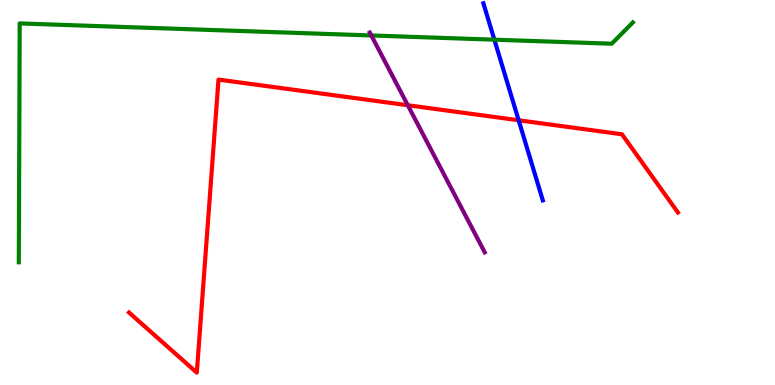[{'lines': ['blue', 'red'], 'intersections': [{'x': 6.69, 'y': 6.88}]}, {'lines': ['green', 'red'], 'intersections': []}, {'lines': ['purple', 'red'], 'intersections': [{'x': 5.26, 'y': 7.27}]}, {'lines': ['blue', 'green'], 'intersections': [{'x': 6.38, 'y': 8.97}]}, {'lines': ['blue', 'purple'], 'intersections': []}, {'lines': ['green', 'purple'], 'intersections': [{'x': 4.79, 'y': 9.08}]}]